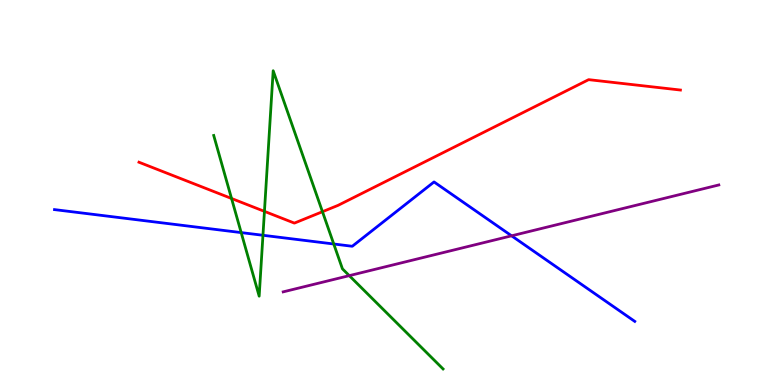[{'lines': ['blue', 'red'], 'intersections': []}, {'lines': ['green', 'red'], 'intersections': [{'x': 2.99, 'y': 4.84}, {'x': 3.41, 'y': 4.51}, {'x': 4.16, 'y': 4.5}]}, {'lines': ['purple', 'red'], 'intersections': []}, {'lines': ['blue', 'green'], 'intersections': [{'x': 3.11, 'y': 3.96}, {'x': 3.39, 'y': 3.89}, {'x': 4.31, 'y': 3.66}]}, {'lines': ['blue', 'purple'], 'intersections': [{'x': 6.6, 'y': 3.87}]}, {'lines': ['green', 'purple'], 'intersections': [{'x': 4.51, 'y': 2.84}]}]